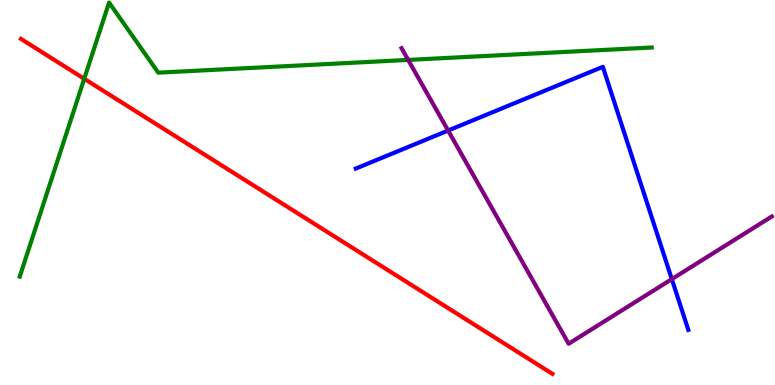[{'lines': ['blue', 'red'], 'intersections': []}, {'lines': ['green', 'red'], 'intersections': [{'x': 1.09, 'y': 7.95}]}, {'lines': ['purple', 'red'], 'intersections': []}, {'lines': ['blue', 'green'], 'intersections': []}, {'lines': ['blue', 'purple'], 'intersections': [{'x': 5.78, 'y': 6.61}, {'x': 8.67, 'y': 2.75}]}, {'lines': ['green', 'purple'], 'intersections': [{'x': 5.27, 'y': 8.44}]}]